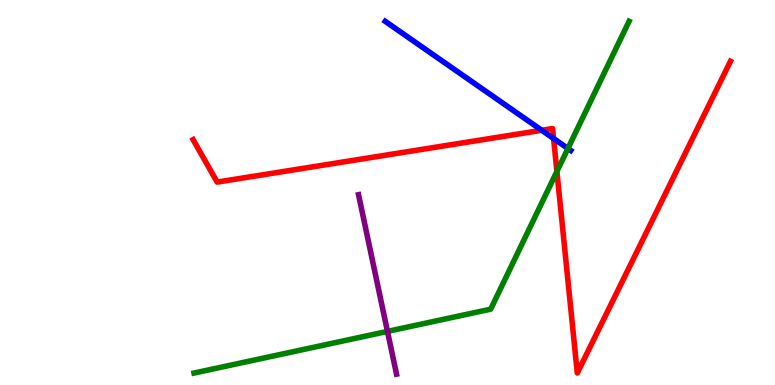[{'lines': ['blue', 'red'], 'intersections': [{'x': 6.99, 'y': 6.62}, {'x': 7.14, 'y': 6.4}]}, {'lines': ['green', 'red'], 'intersections': [{'x': 7.19, 'y': 5.55}]}, {'lines': ['purple', 'red'], 'intersections': []}, {'lines': ['blue', 'green'], 'intersections': [{'x': 7.33, 'y': 6.14}]}, {'lines': ['blue', 'purple'], 'intersections': []}, {'lines': ['green', 'purple'], 'intersections': [{'x': 5.0, 'y': 1.39}]}]